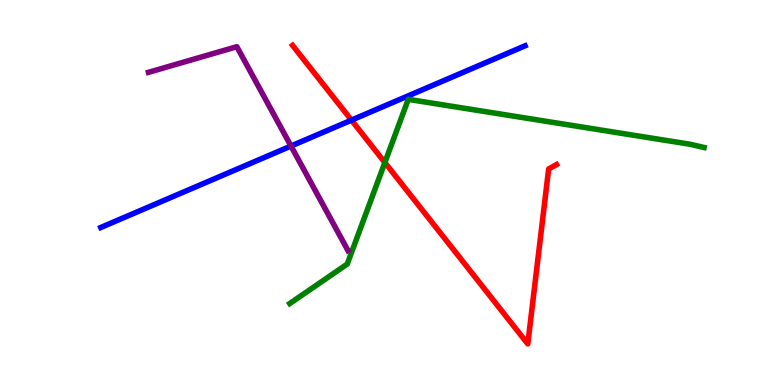[{'lines': ['blue', 'red'], 'intersections': [{'x': 4.54, 'y': 6.88}]}, {'lines': ['green', 'red'], 'intersections': [{'x': 4.97, 'y': 5.78}]}, {'lines': ['purple', 'red'], 'intersections': []}, {'lines': ['blue', 'green'], 'intersections': []}, {'lines': ['blue', 'purple'], 'intersections': [{'x': 3.75, 'y': 6.21}]}, {'lines': ['green', 'purple'], 'intersections': []}]